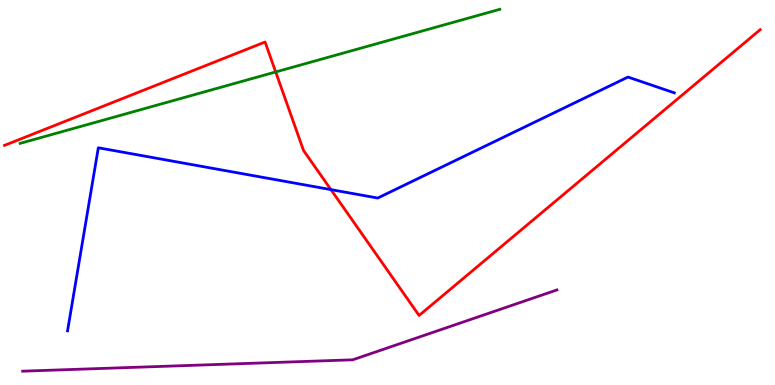[{'lines': ['blue', 'red'], 'intersections': [{'x': 4.27, 'y': 5.07}]}, {'lines': ['green', 'red'], 'intersections': [{'x': 3.56, 'y': 8.13}]}, {'lines': ['purple', 'red'], 'intersections': []}, {'lines': ['blue', 'green'], 'intersections': []}, {'lines': ['blue', 'purple'], 'intersections': []}, {'lines': ['green', 'purple'], 'intersections': []}]